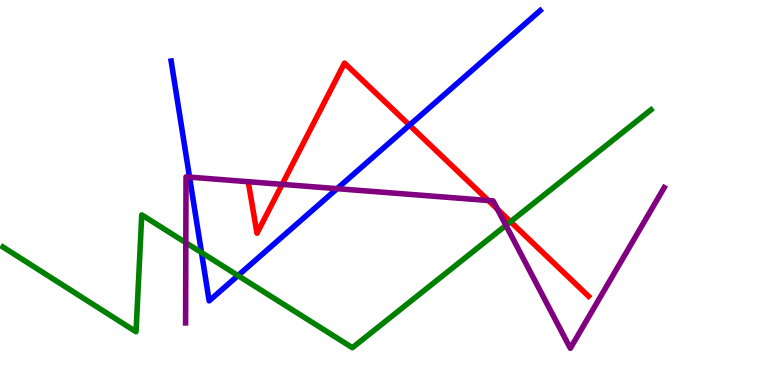[{'lines': ['blue', 'red'], 'intersections': [{'x': 5.28, 'y': 6.75}]}, {'lines': ['green', 'red'], 'intersections': [{'x': 6.59, 'y': 4.24}]}, {'lines': ['purple', 'red'], 'intersections': [{'x': 3.64, 'y': 5.21}, {'x': 6.3, 'y': 4.79}, {'x': 6.42, 'y': 4.57}]}, {'lines': ['blue', 'green'], 'intersections': [{'x': 2.6, 'y': 3.44}, {'x': 3.07, 'y': 2.84}]}, {'lines': ['blue', 'purple'], 'intersections': [{'x': 2.45, 'y': 5.4}, {'x': 4.35, 'y': 5.1}]}, {'lines': ['green', 'purple'], 'intersections': [{'x': 2.4, 'y': 3.7}, {'x': 6.53, 'y': 4.15}]}]